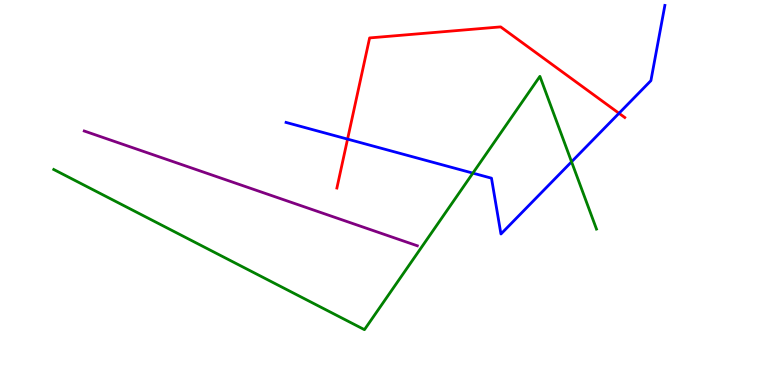[{'lines': ['blue', 'red'], 'intersections': [{'x': 4.48, 'y': 6.39}, {'x': 7.99, 'y': 7.06}]}, {'lines': ['green', 'red'], 'intersections': []}, {'lines': ['purple', 'red'], 'intersections': []}, {'lines': ['blue', 'green'], 'intersections': [{'x': 6.1, 'y': 5.5}, {'x': 7.37, 'y': 5.8}]}, {'lines': ['blue', 'purple'], 'intersections': []}, {'lines': ['green', 'purple'], 'intersections': []}]